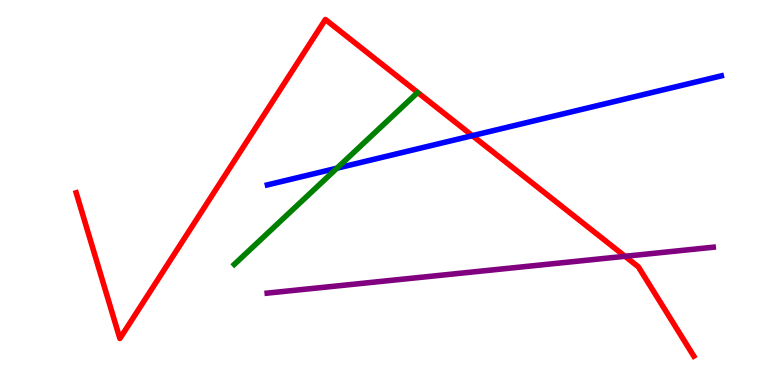[{'lines': ['blue', 'red'], 'intersections': [{'x': 6.1, 'y': 6.48}]}, {'lines': ['green', 'red'], 'intersections': []}, {'lines': ['purple', 'red'], 'intersections': [{'x': 8.06, 'y': 3.34}]}, {'lines': ['blue', 'green'], 'intersections': [{'x': 4.35, 'y': 5.63}]}, {'lines': ['blue', 'purple'], 'intersections': []}, {'lines': ['green', 'purple'], 'intersections': []}]